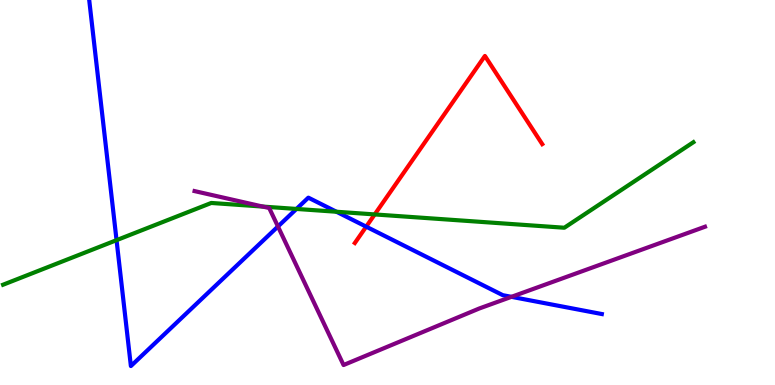[{'lines': ['blue', 'red'], 'intersections': [{'x': 4.73, 'y': 4.11}]}, {'lines': ['green', 'red'], 'intersections': [{'x': 4.83, 'y': 4.43}]}, {'lines': ['purple', 'red'], 'intersections': []}, {'lines': ['blue', 'green'], 'intersections': [{'x': 1.5, 'y': 3.76}, {'x': 3.83, 'y': 4.57}, {'x': 4.34, 'y': 4.5}]}, {'lines': ['blue', 'purple'], 'intersections': [{'x': 3.59, 'y': 4.12}, {'x': 6.6, 'y': 2.29}]}, {'lines': ['green', 'purple'], 'intersections': [{'x': 3.39, 'y': 4.63}]}]